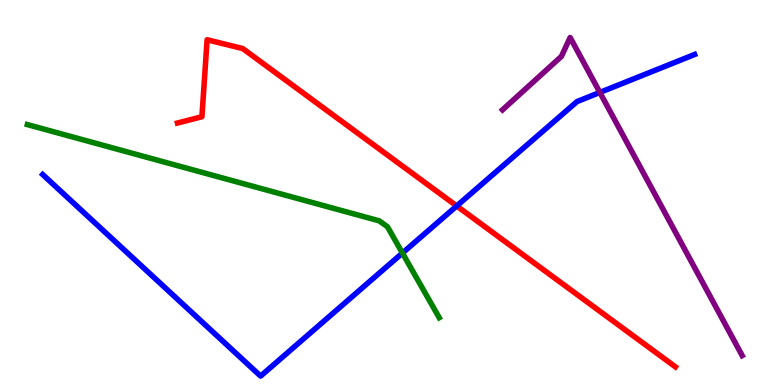[{'lines': ['blue', 'red'], 'intersections': [{'x': 5.89, 'y': 4.65}]}, {'lines': ['green', 'red'], 'intersections': []}, {'lines': ['purple', 'red'], 'intersections': []}, {'lines': ['blue', 'green'], 'intersections': [{'x': 5.19, 'y': 3.43}]}, {'lines': ['blue', 'purple'], 'intersections': [{'x': 7.74, 'y': 7.6}]}, {'lines': ['green', 'purple'], 'intersections': []}]